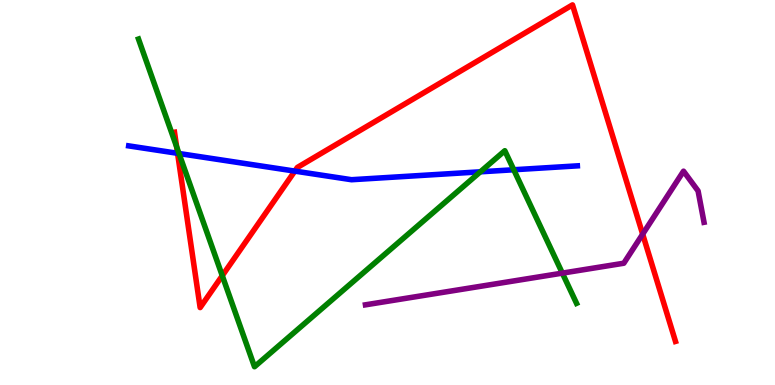[{'lines': ['blue', 'red'], 'intersections': [{'x': 2.29, 'y': 6.02}, {'x': 3.8, 'y': 5.56}]}, {'lines': ['green', 'red'], 'intersections': [{'x': 2.28, 'y': 6.19}, {'x': 2.87, 'y': 2.84}]}, {'lines': ['purple', 'red'], 'intersections': [{'x': 8.29, 'y': 3.92}]}, {'lines': ['blue', 'green'], 'intersections': [{'x': 2.31, 'y': 6.01}, {'x': 6.2, 'y': 5.54}, {'x': 6.63, 'y': 5.59}]}, {'lines': ['blue', 'purple'], 'intersections': []}, {'lines': ['green', 'purple'], 'intersections': [{'x': 7.26, 'y': 2.91}]}]